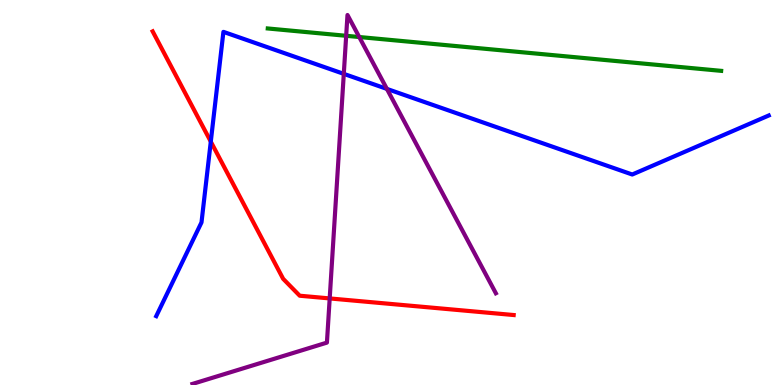[{'lines': ['blue', 'red'], 'intersections': [{'x': 2.72, 'y': 6.32}]}, {'lines': ['green', 'red'], 'intersections': []}, {'lines': ['purple', 'red'], 'intersections': [{'x': 4.25, 'y': 2.25}]}, {'lines': ['blue', 'green'], 'intersections': []}, {'lines': ['blue', 'purple'], 'intersections': [{'x': 4.44, 'y': 8.08}, {'x': 4.99, 'y': 7.69}]}, {'lines': ['green', 'purple'], 'intersections': [{'x': 4.47, 'y': 9.07}, {'x': 4.64, 'y': 9.04}]}]